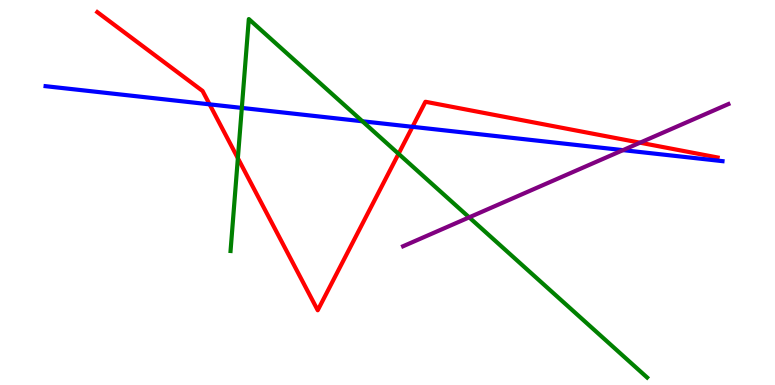[{'lines': ['blue', 'red'], 'intersections': [{'x': 2.7, 'y': 7.29}, {'x': 5.32, 'y': 6.71}]}, {'lines': ['green', 'red'], 'intersections': [{'x': 3.07, 'y': 5.89}, {'x': 5.14, 'y': 6.01}]}, {'lines': ['purple', 'red'], 'intersections': [{'x': 8.26, 'y': 6.29}]}, {'lines': ['blue', 'green'], 'intersections': [{'x': 3.12, 'y': 7.2}, {'x': 4.68, 'y': 6.85}]}, {'lines': ['blue', 'purple'], 'intersections': [{'x': 8.04, 'y': 6.1}]}, {'lines': ['green', 'purple'], 'intersections': [{'x': 6.05, 'y': 4.35}]}]